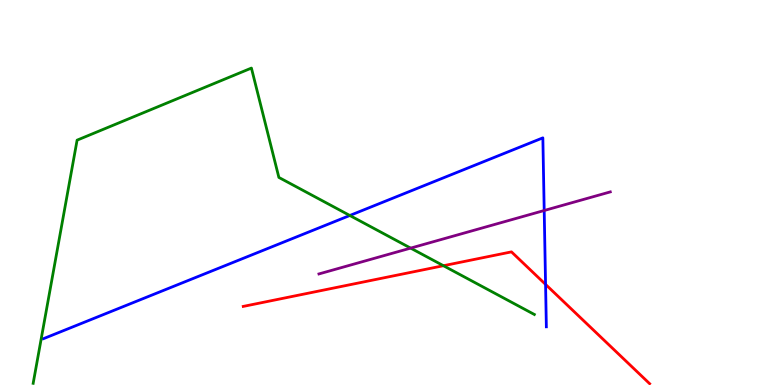[{'lines': ['blue', 'red'], 'intersections': [{'x': 7.04, 'y': 2.61}]}, {'lines': ['green', 'red'], 'intersections': [{'x': 5.72, 'y': 3.1}]}, {'lines': ['purple', 'red'], 'intersections': []}, {'lines': ['blue', 'green'], 'intersections': [{'x': 4.51, 'y': 4.4}]}, {'lines': ['blue', 'purple'], 'intersections': [{'x': 7.02, 'y': 4.53}]}, {'lines': ['green', 'purple'], 'intersections': [{'x': 5.3, 'y': 3.56}]}]